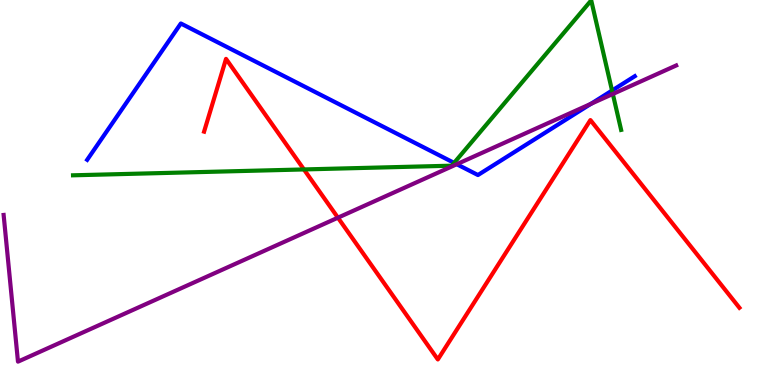[{'lines': ['blue', 'red'], 'intersections': []}, {'lines': ['green', 'red'], 'intersections': [{'x': 3.92, 'y': 5.6}]}, {'lines': ['purple', 'red'], 'intersections': [{'x': 4.36, 'y': 4.35}]}, {'lines': ['blue', 'green'], 'intersections': [{'x': 5.86, 'y': 5.77}, {'x': 7.9, 'y': 7.65}]}, {'lines': ['blue', 'purple'], 'intersections': [{'x': 5.89, 'y': 5.73}, {'x': 7.62, 'y': 7.3}]}, {'lines': ['green', 'purple'], 'intersections': [{'x': 7.91, 'y': 7.56}]}]